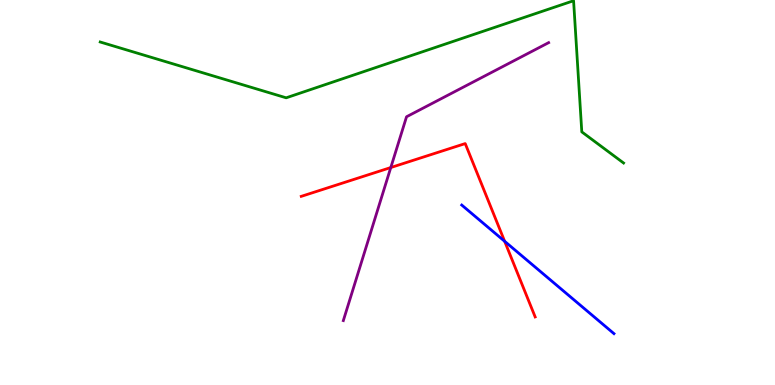[{'lines': ['blue', 'red'], 'intersections': [{'x': 6.51, 'y': 3.73}]}, {'lines': ['green', 'red'], 'intersections': []}, {'lines': ['purple', 'red'], 'intersections': [{'x': 5.04, 'y': 5.65}]}, {'lines': ['blue', 'green'], 'intersections': []}, {'lines': ['blue', 'purple'], 'intersections': []}, {'lines': ['green', 'purple'], 'intersections': []}]